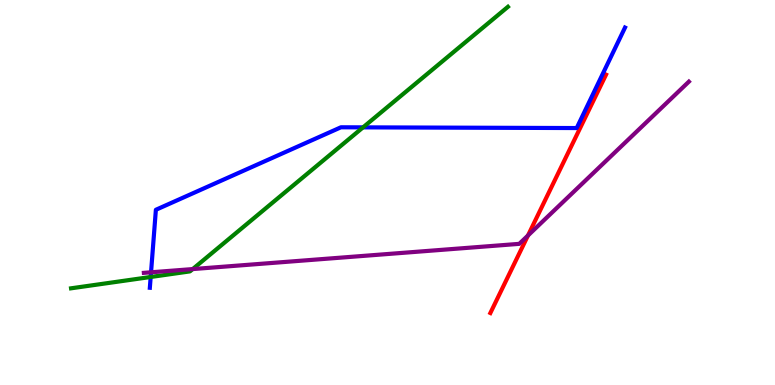[{'lines': ['blue', 'red'], 'intersections': []}, {'lines': ['green', 'red'], 'intersections': []}, {'lines': ['purple', 'red'], 'intersections': [{'x': 6.81, 'y': 3.88}]}, {'lines': ['blue', 'green'], 'intersections': [{'x': 1.94, 'y': 2.81}, {'x': 4.68, 'y': 6.69}]}, {'lines': ['blue', 'purple'], 'intersections': [{'x': 1.95, 'y': 2.93}]}, {'lines': ['green', 'purple'], 'intersections': [{'x': 2.49, 'y': 3.01}]}]